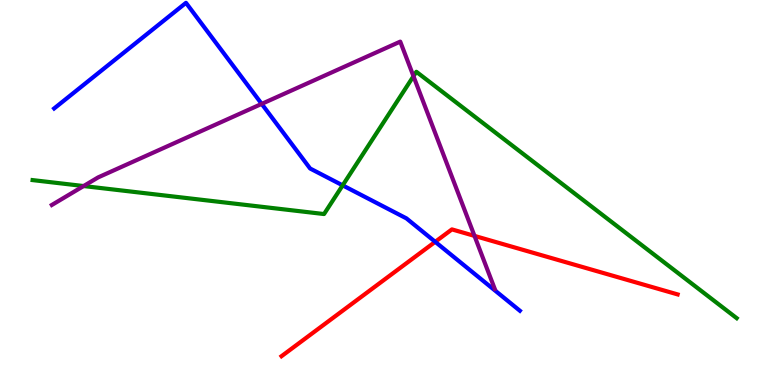[{'lines': ['blue', 'red'], 'intersections': [{'x': 5.62, 'y': 3.72}]}, {'lines': ['green', 'red'], 'intersections': []}, {'lines': ['purple', 'red'], 'intersections': [{'x': 6.12, 'y': 3.87}]}, {'lines': ['blue', 'green'], 'intersections': [{'x': 4.42, 'y': 5.19}]}, {'lines': ['blue', 'purple'], 'intersections': [{'x': 3.38, 'y': 7.3}]}, {'lines': ['green', 'purple'], 'intersections': [{'x': 1.08, 'y': 5.17}, {'x': 5.34, 'y': 8.02}]}]